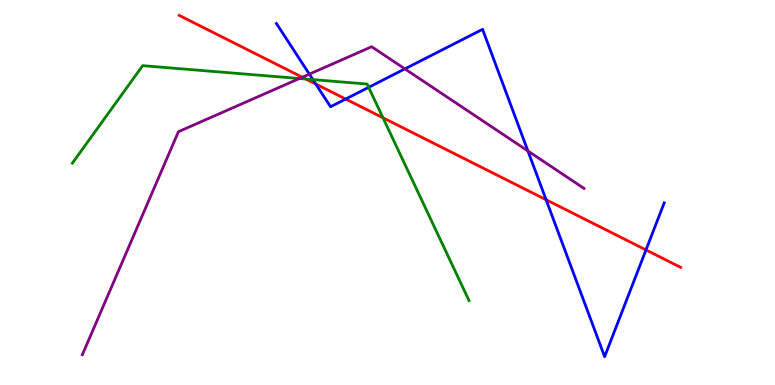[{'lines': ['blue', 'red'], 'intersections': [{'x': 4.07, 'y': 7.82}, {'x': 4.46, 'y': 7.43}, {'x': 7.05, 'y': 4.81}, {'x': 8.34, 'y': 3.51}]}, {'lines': ['green', 'red'], 'intersections': [{'x': 3.95, 'y': 7.95}, {'x': 4.94, 'y': 6.94}]}, {'lines': ['purple', 'red'], 'intersections': [{'x': 3.9, 'y': 7.99}]}, {'lines': ['blue', 'green'], 'intersections': [{'x': 4.04, 'y': 7.93}, {'x': 4.76, 'y': 7.73}]}, {'lines': ['blue', 'purple'], 'intersections': [{'x': 3.99, 'y': 8.07}, {'x': 5.22, 'y': 8.21}, {'x': 6.81, 'y': 6.08}]}, {'lines': ['green', 'purple'], 'intersections': [{'x': 3.86, 'y': 7.96}]}]